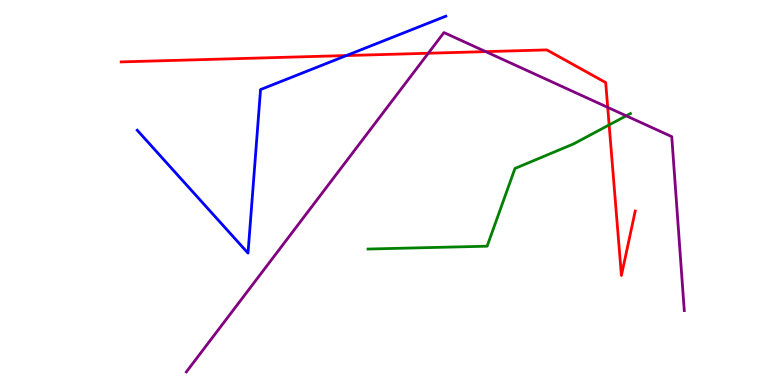[{'lines': ['blue', 'red'], 'intersections': [{'x': 4.47, 'y': 8.56}]}, {'lines': ['green', 'red'], 'intersections': [{'x': 7.86, 'y': 6.76}]}, {'lines': ['purple', 'red'], 'intersections': [{'x': 5.53, 'y': 8.62}, {'x': 6.27, 'y': 8.66}, {'x': 7.84, 'y': 7.21}]}, {'lines': ['blue', 'green'], 'intersections': []}, {'lines': ['blue', 'purple'], 'intersections': []}, {'lines': ['green', 'purple'], 'intersections': [{'x': 8.08, 'y': 6.99}]}]